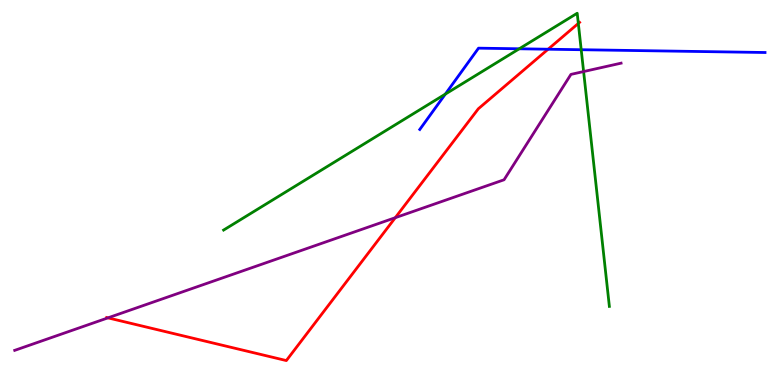[{'lines': ['blue', 'red'], 'intersections': [{'x': 7.07, 'y': 8.72}]}, {'lines': ['green', 'red'], 'intersections': [{'x': 7.46, 'y': 9.39}]}, {'lines': ['purple', 'red'], 'intersections': [{'x': 1.39, 'y': 1.74}, {'x': 5.1, 'y': 4.35}]}, {'lines': ['blue', 'green'], 'intersections': [{'x': 5.75, 'y': 7.56}, {'x': 6.7, 'y': 8.73}, {'x': 7.5, 'y': 8.71}]}, {'lines': ['blue', 'purple'], 'intersections': []}, {'lines': ['green', 'purple'], 'intersections': [{'x': 7.53, 'y': 8.14}]}]